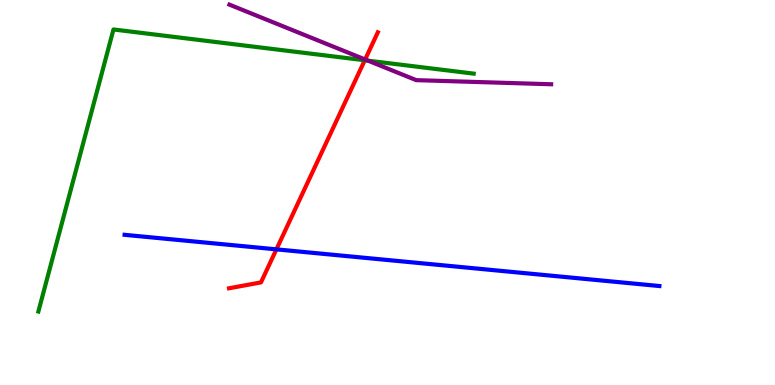[{'lines': ['blue', 'red'], 'intersections': [{'x': 3.57, 'y': 3.52}]}, {'lines': ['green', 'red'], 'intersections': [{'x': 4.71, 'y': 8.43}]}, {'lines': ['purple', 'red'], 'intersections': [{'x': 4.71, 'y': 8.45}]}, {'lines': ['blue', 'green'], 'intersections': []}, {'lines': ['blue', 'purple'], 'intersections': []}, {'lines': ['green', 'purple'], 'intersections': [{'x': 4.75, 'y': 8.42}]}]